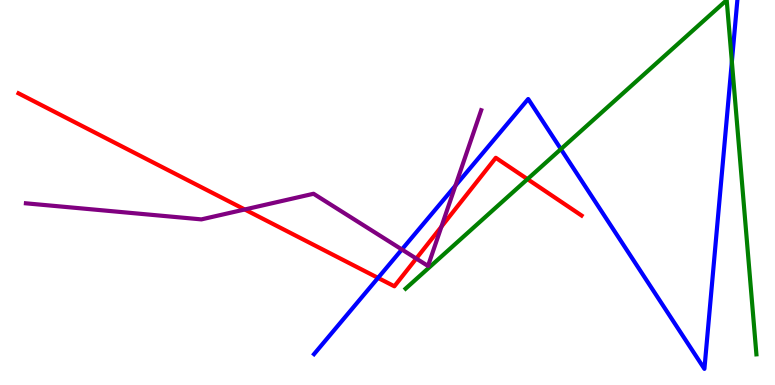[{'lines': ['blue', 'red'], 'intersections': [{'x': 4.88, 'y': 2.78}]}, {'lines': ['green', 'red'], 'intersections': [{'x': 6.81, 'y': 5.35}]}, {'lines': ['purple', 'red'], 'intersections': [{'x': 3.16, 'y': 4.56}, {'x': 5.37, 'y': 3.28}, {'x': 5.7, 'y': 4.11}]}, {'lines': ['blue', 'green'], 'intersections': [{'x': 7.24, 'y': 6.13}, {'x': 9.44, 'y': 8.4}]}, {'lines': ['blue', 'purple'], 'intersections': [{'x': 5.19, 'y': 3.52}, {'x': 5.88, 'y': 5.18}]}, {'lines': ['green', 'purple'], 'intersections': []}]